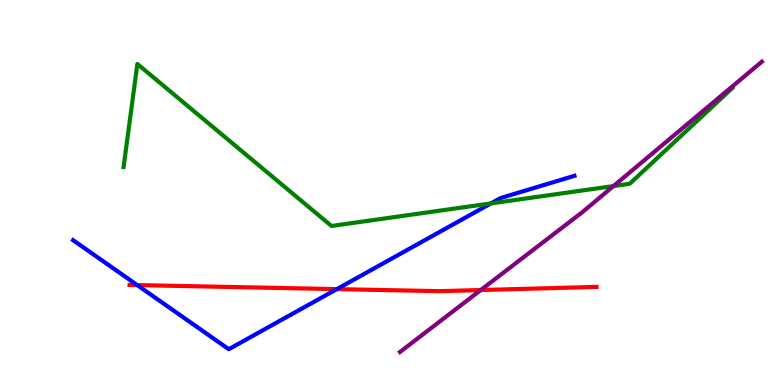[{'lines': ['blue', 'red'], 'intersections': [{'x': 1.77, 'y': 2.59}, {'x': 4.35, 'y': 2.49}]}, {'lines': ['green', 'red'], 'intersections': []}, {'lines': ['purple', 'red'], 'intersections': [{'x': 6.2, 'y': 2.47}]}, {'lines': ['blue', 'green'], 'intersections': [{'x': 6.33, 'y': 4.72}]}, {'lines': ['blue', 'purple'], 'intersections': []}, {'lines': ['green', 'purple'], 'intersections': [{'x': 7.92, 'y': 5.17}]}]